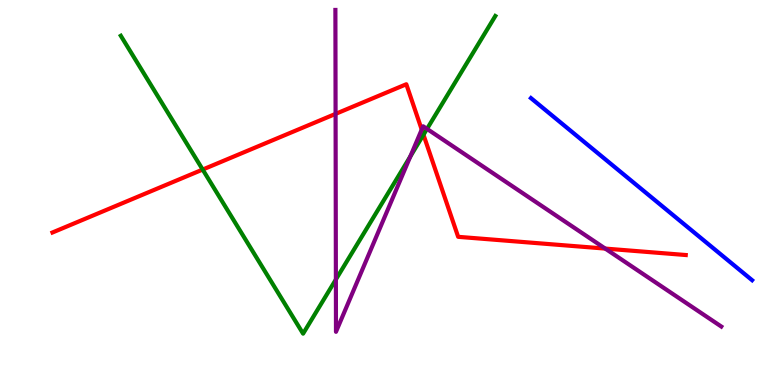[{'lines': ['blue', 'red'], 'intersections': []}, {'lines': ['green', 'red'], 'intersections': [{'x': 2.62, 'y': 5.6}, {'x': 5.46, 'y': 6.5}]}, {'lines': ['purple', 'red'], 'intersections': [{'x': 4.33, 'y': 7.04}, {'x': 5.44, 'y': 6.63}, {'x': 7.81, 'y': 3.54}]}, {'lines': ['blue', 'green'], 'intersections': []}, {'lines': ['blue', 'purple'], 'intersections': []}, {'lines': ['green', 'purple'], 'intersections': [{'x': 4.33, 'y': 2.74}, {'x': 5.29, 'y': 5.94}, {'x': 5.51, 'y': 6.65}]}]